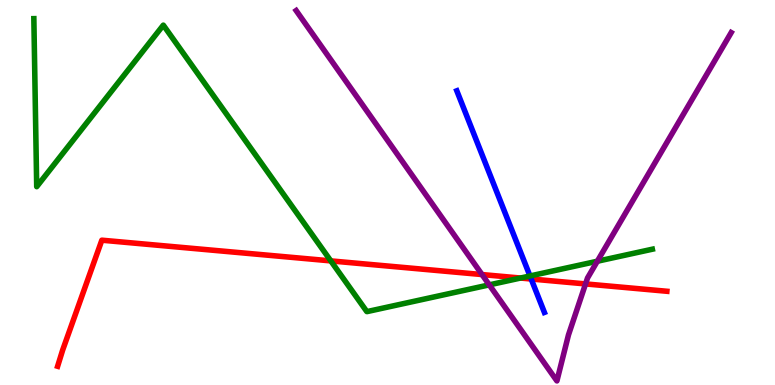[{'lines': ['blue', 'red'], 'intersections': [{'x': 6.85, 'y': 2.75}]}, {'lines': ['green', 'red'], 'intersections': [{'x': 4.27, 'y': 3.22}, {'x': 6.72, 'y': 2.78}]}, {'lines': ['purple', 'red'], 'intersections': [{'x': 6.22, 'y': 2.87}, {'x': 7.56, 'y': 2.63}]}, {'lines': ['blue', 'green'], 'intersections': [{'x': 6.84, 'y': 2.83}]}, {'lines': ['blue', 'purple'], 'intersections': []}, {'lines': ['green', 'purple'], 'intersections': [{'x': 6.31, 'y': 2.6}, {'x': 7.71, 'y': 3.21}]}]